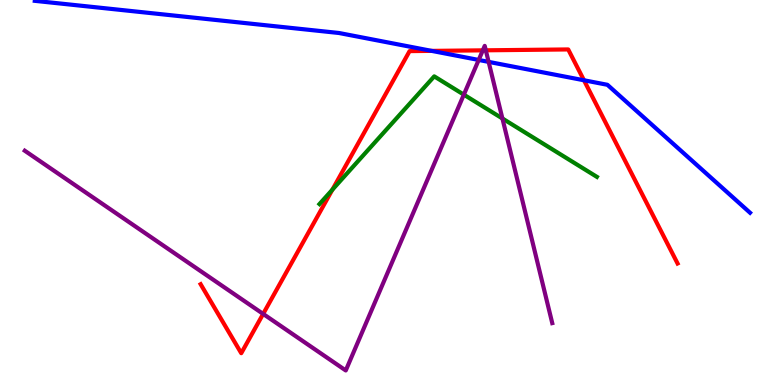[{'lines': ['blue', 'red'], 'intersections': [{'x': 5.57, 'y': 8.68}, {'x': 7.54, 'y': 7.91}]}, {'lines': ['green', 'red'], 'intersections': [{'x': 4.29, 'y': 5.07}]}, {'lines': ['purple', 'red'], 'intersections': [{'x': 3.4, 'y': 1.85}, {'x': 6.23, 'y': 8.69}, {'x': 6.27, 'y': 8.69}]}, {'lines': ['blue', 'green'], 'intersections': []}, {'lines': ['blue', 'purple'], 'intersections': [{'x': 6.18, 'y': 8.44}, {'x': 6.3, 'y': 8.39}]}, {'lines': ['green', 'purple'], 'intersections': [{'x': 5.99, 'y': 7.54}, {'x': 6.48, 'y': 6.92}]}]